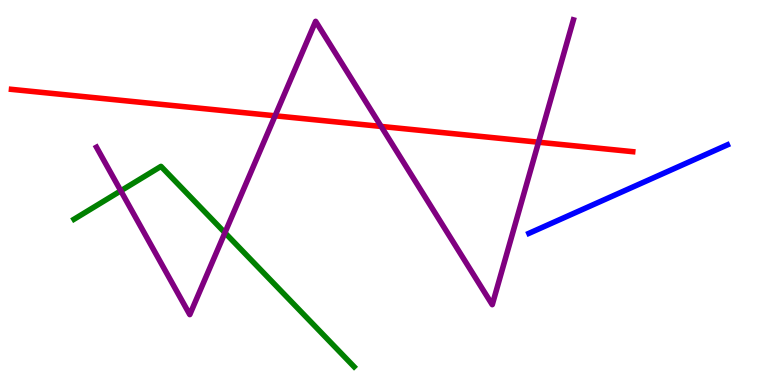[{'lines': ['blue', 'red'], 'intersections': []}, {'lines': ['green', 'red'], 'intersections': []}, {'lines': ['purple', 'red'], 'intersections': [{'x': 3.55, 'y': 6.99}, {'x': 4.92, 'y': 6.72}, {'x': 6.95, 'y': 6.31}]}, {'lines': ['blue', 'green'], 'intersections': []}, {'lines': ['blue', 'purple'], 'intersections': []}, {'lines': ['green', 'purple'], 'intersections': [{'x': 1.56, 'y': 5.04}, {'x': 2.9, 'y': 3.96}]}]